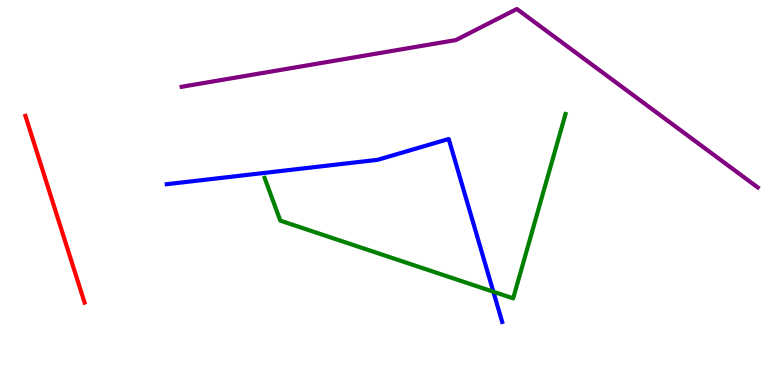[{'lines': ['blue', 'red'], 'intersections': []}, {'lines': ['green', 'red'], 'intersections': []}, {'lines': ['purple', 'red'], 'intersections': []}, {'lines': ['blue', 'green'], 'intersections': [{'x': 6.37, 'y': 2.42}]}, {'lines': ['blue', 'purple'], 'intersections': []}, {'lines': ['green', 'purple'], 'intersections': []}]